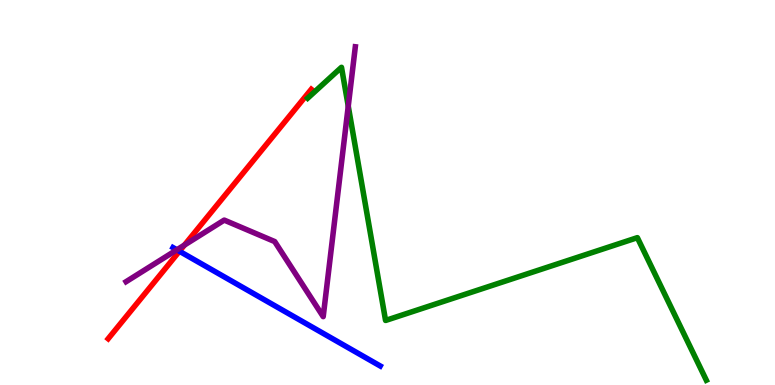[{'lines': ['blue', 'red'], 'intersections': [{'x': 2.32, 'y': 3.47}]}, {'lines': ['green', 'red'], 'intersections': []}, {'lines': ['purple', 'red'], 'intersections': [{'x': 2.38, 'y': 3.64}]}, {'lines': ['blue', 'green'], 'intersections': []}, {'lines': ['blue', 'purple'], 'intersections': [{'x': 2.28, 'y': 3.51}]}, {'lines': ['green', 'purple'], 'intersections': [{'x': 4.49, 'y': 7.24}]}]